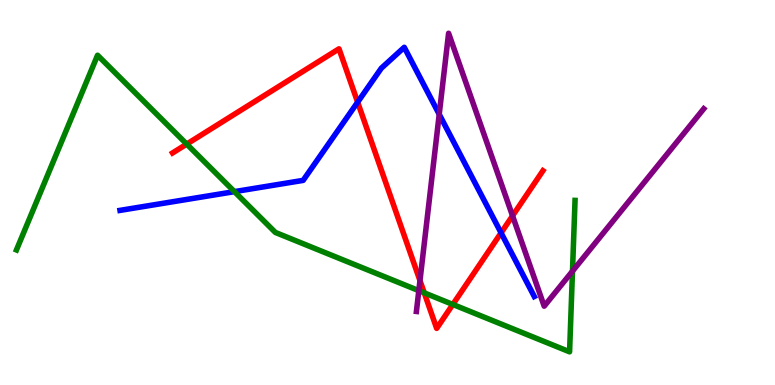[{'lines': ['blue', 'red'], 'intersections': [{'x': 4.61, 'y': 7.35}, {'x': 6.47, 'y': 3.95}]}, {'lines': ['green', 'red'], 'intersections': [{'x': 2.41, 'y': 6.26}, {'x': 5.47, 'y': 2.39}, {'x': 5.84, 'y': 2.09}]}, {'lines': ['purple', 'red'], 'intersections': [{'x': 5.42, 'y': 2.71}, {'x': 6.61, 'y': 4.39}]}, {'lines': ['blue', 'green'], 'intersections': [{'x': 3.02, 'y': 5.02}]}, {'lines': ['blue', 'purple'], 'intersections': [{'x': 5.67, 'y': 7.03}]}, {'lines': ['green', 'purple'], 'intersections': [{'x': 5.4, 'y': 2.45}, {'x': 7.39, 'y': 2.96}]}]